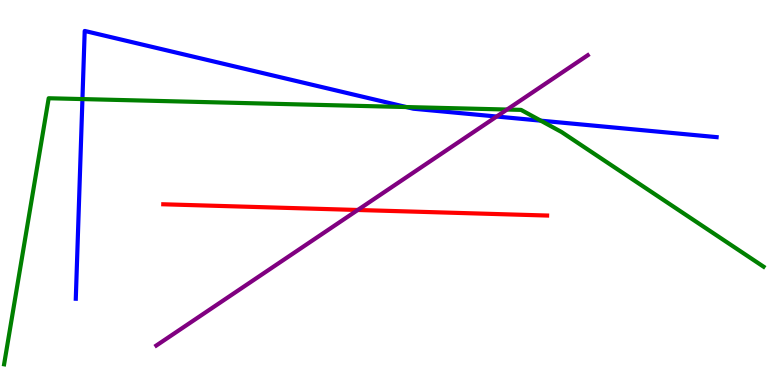[{'lines': ['blue', 'red'], 'intersections': []}, {'lines': ['green', 'red'], 'intersections': []}, {'lines': ['purple', 'red'], 'intersections': [{'x': 4.62, 'y': 4.55}]}, {'lines': ['blue', 'green'], 'intersections': [{'x': 1.06, 'y': 7.43}, {'x': 5.24, 'y': 7.22}, {'x': 6.98, 'y': 6.87}]}, {'lines': ['blue', 'purple'], 'intersections': [{'x': 6.41, 'y': 6.97}]}, {'lines': ['green', 'purple'], 'intersections': [{'x': 6.54, 'y': 7.15}]}]